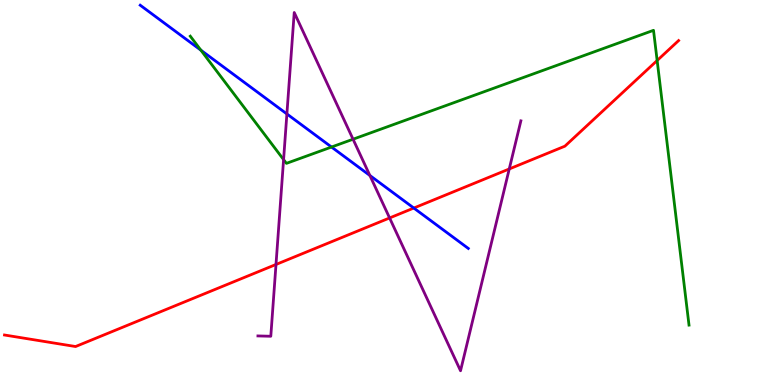[{'lines': ['blue', 'red'], 'intersections': [{'x': 5.34, 'y': 4.6}]}, {'lines': ['green', 'red'], 'intersections': [{'x': 8.48, 'y': 8.43}]}, {'lines': ['purple', 'red'], 'intersections': [{'x': 3.56, 'y': 3.13}, {'x': 5.03, 'y': 4.34}, {'x': 6.57, 'y': 5.61}]}, {'lines': ['blue', 'green'], 'intersections': [{'x': 2.59, 'y': 8.7}, {'x': 4.28, 'y': 6.18}]}, {'lines': ['blue', 'purple'], 'intersections': [{'x': 3.7, 'y': 7.04}, {'x': 4.77, 'y': 5.44}]}, {'lines': ['green', 'purple'], 'intersections': [{'x': 3.66, 'y': 5.85}, {'x': 4.56, 'y': 6.38}]}]